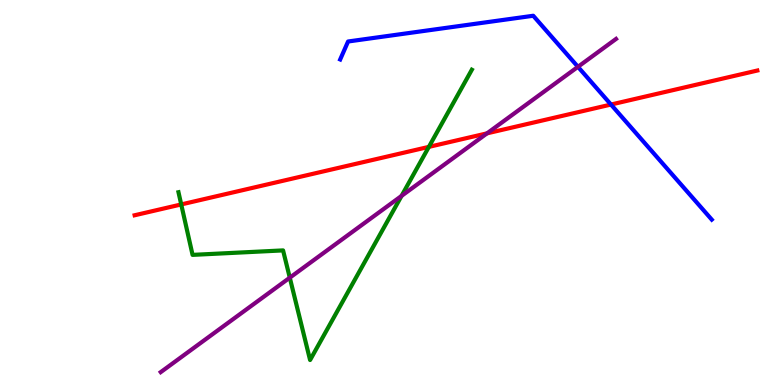[{'lines': ['blue', 'red'], 'intersections': [{'x': 7.88, 'y': 7.28}]}, {'lines': ['green', 'red'], 'intersections': [{'x': 2.34, 'y': 4.69}, {'x': 5.53, 'y': 6.19}]}, {'lines': ['purple', 'red'], 'intersections': [{'x': 6.28, 'y': 6.54}]}, {'lines': ['blue', 'green'], 'intersections': []}, {'lines': ['blue', 'purple'], 'intersections': [{'x': 7.46, 'y': 8.26}]}, {'lines': ['green', 'purple'], 'intersections': [{'x': 3.74, 'y': 2.79}, {'x': 5.18, 'y': 4.91}]}]